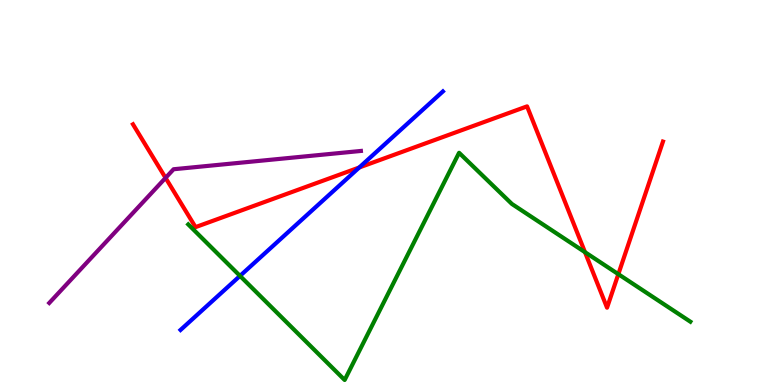[{'lines': ['blue', 'red'], 'intersections': [{'x': 4.64, 'y': 5.65}]}, {'lines': ['green', 'red'], 'intersections': [{'x': 7.55, 'y': 3.45}, {'x': 7.98, 'y': 2.88}]}, {'lines': ['purple', 'red'], 'intersections': [{'x': 2.14, 'y': 5.38}]}, {'lines': ['blue', 'green'], 'intersections': [{'x': 3.1, 'y': 2.83}]}, {'lines': ['blue', 'purple'], 'intersections': []}, {'lines': ['green', 'purple'], 'intersections': []}]